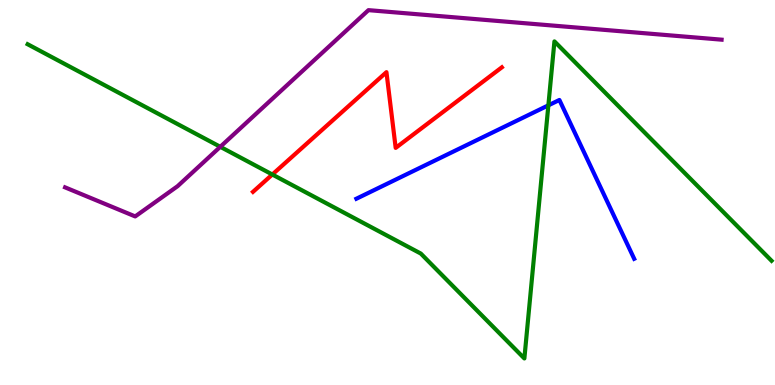[{'lines': ['blue', 'red'], 'intersections': []}, {'lines': ['green', 'red'], 'intersections': [{'x': 3.51, 'y': 5.47}]}, {'lines': ['purple', 'red'], 'intersections': []}, {'lines': ['blue', 'green'], 'intersections': [{'x': 7.08, 'y': 7.26}]}, {'lines': ['blue', 'purple'], 'intersections': []}, {'lines': ['green', 'purple'], 'intersections': [{'x': 2.84, 'y': 6.19}]}]